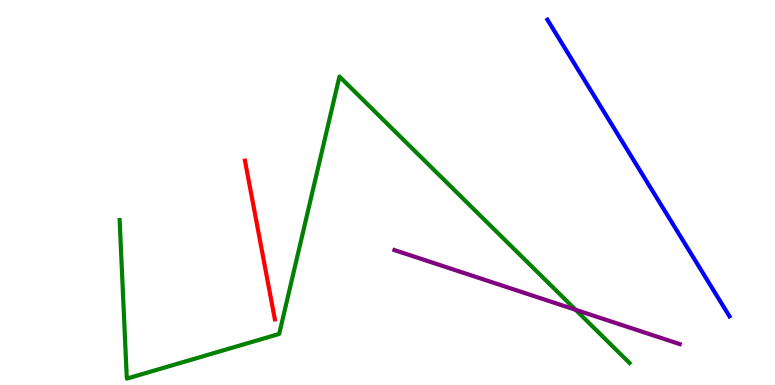[{'lines': ['blue', 'red'], 'intersections': []}, {'lines': ['green', 'red'], 'intersections': []}, {'lines': ['purple', 'red'], 'intersections': []}, {'lines': ['blue', 'green'], 'intersections': []}, {'lines': ['blue', 'purple'], 'intersections': []}, {'lines': ['green', 'purple'], 'intersections': [{'x': 7.43, 'y': 1.95}]}]